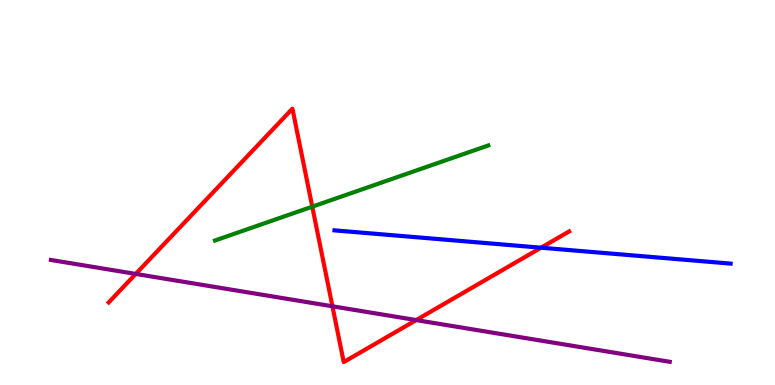[{'lines': ['blue', 'red'], 'intersections': [{'x': 6.98, 'y': 3.57}]}, {'lines': ['green', 'red'], 'intersections': [{'x': 4.03, 'y': 4.63}]}, {'lines': ['purple', 'red'], 'intersections': [{'x': 1.75, 'y': 2.89}, {'x': 4.29, 'y': 2.04}, {'x': 5.37, 'y': 1.69}]}, {'lines': ['blue', 'green'], 'intersections': []}, {'lines': ['blue', 'purple'], 'intersections': []}, {'lines': ['green', 'purple'], 'intersections': []}]